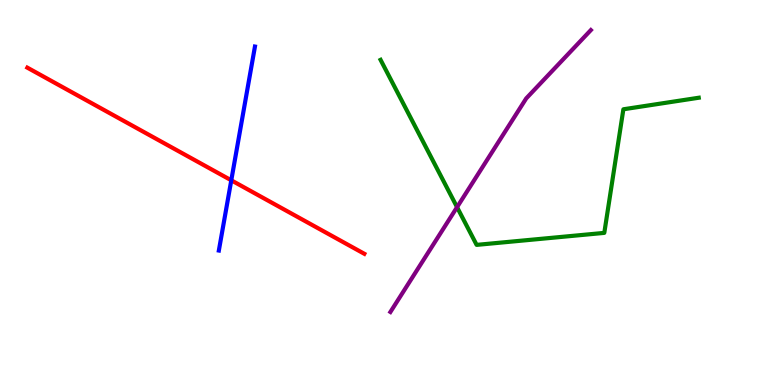[{'lines': ['blue', 'red'], 'intersections': [{'x': 2.98, 'y': 5.32}]}, {'lines': ['green', 'red'], 'intersections': []}, {'lines': ['purple', 'red'], 'intersections': []}, {'lines': ['blue', 'green'], 'intersections': []}, {'lines': ['blue', 'purple'], 'intersections': []}, {'lines': ['green', 'purple'], 'intersections': [{'x': 5.9, 'y': 4.62}]}]